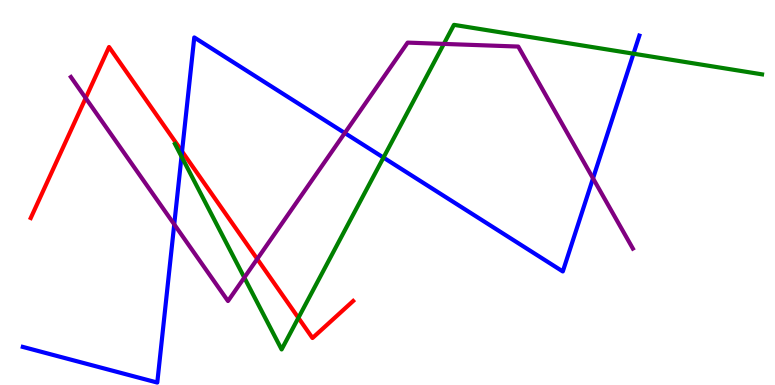[{'lines': ['blue', 'red'], 'intersections': [{'x': 2.35, 'y': 6.07}]}, {'lines': ['green', 'red'], 'intersections': [{'x': 3.85, 'y': 1.74}]}, {'lines': ['purple', 'red'], 'intersections': [{'x': 1.11, 'y': 7.45}, {'x': 3.32, 'y': 3.27}]}, {'lines': ['blue', 'green'], 'intersections': [{'x': 2.34, 'y': 5.93}, {'x': 4.95, 'y': 5.91}, {'x': 8.17, 'y': 8.61}]}, {'lines': ['blue', 'purple'], 'intersections': [{'x': 2.25, 'y': 4.17}, {'x': 4.45, 'y': 6.54}, {'x': 7.65, 'y': 5.37}]}, {'lines': ['green', 'purple'], 'intersections': [{'x': 3.15, 'y': 2.79}, {'x': 5.73, 'y': 8.86}]}]